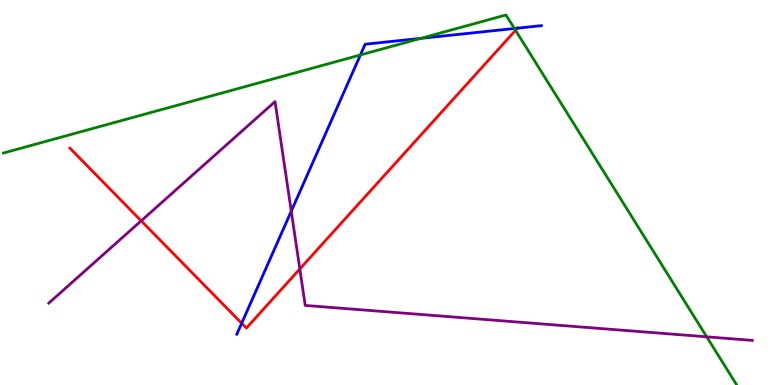[{'lines': ['blue', 'red'], 'intersections': [{'x': 3.12, 'y': 1.6}, {'x': 6.68, 'y': 9.27}]}, {'lines': ['green', 'red'], 'intersections': [{'x': 6.65, 'y': 9.21}]}, {'lines': ['purple', 'red'], 'intersections': [{'x': 1.82, 'y': 4.26}, {'x': 3.87, 'y': 3.01}]}, {'lines': ['blue', 'green'], 'intersections': [{'x': 4.65, 'y': 8.57}, {'x': 5.43, 'y': 9.0}, {'x': 6.64, 'y': 9.26}]}, {'lines': ['blue', 'purple'], 'intersections': [{'x': 3.76, 'y': 4.51}]}, {'lines': ['green', 'purple'], 'intersections': [{'x': 9.12, 'y': 1.25}]}]